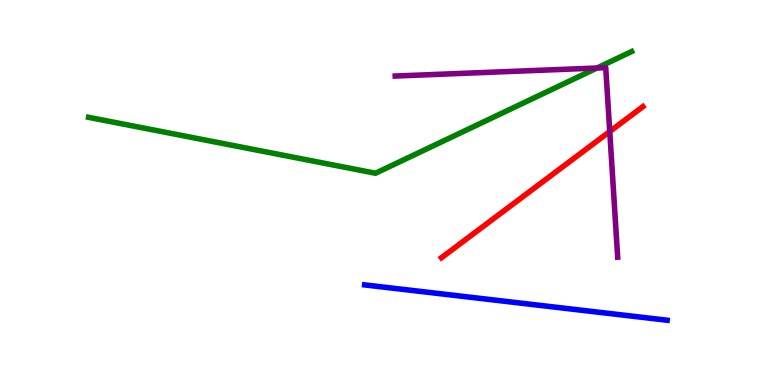[{'lines': ['blue', 'red'], 'intersections': []}, {'lines': ['green', 'red'], 'intersections': []}, {'lines': ['purple', 'red'], 'intersections': [{'x': 7.87, 'y': 6.58}]}, {'lines': ['blue', 'green'], 'intersections': []}, {'lines': ['blue', 'purple'], 'intersections': []}, {'lines': ['green', 'purple'], 'intersections': [{'x': 7.7, 'y': 8.23}]}]